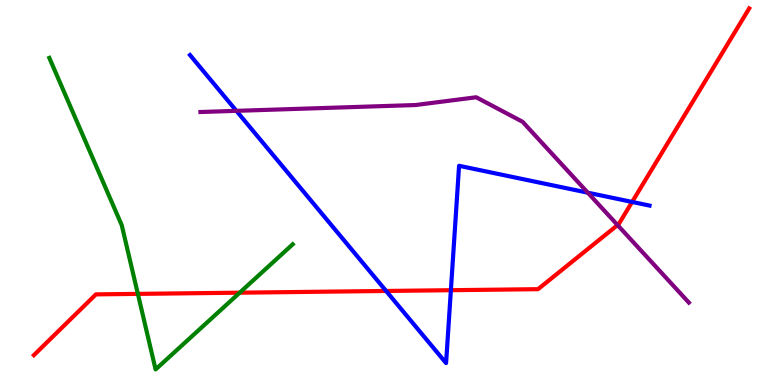[{'lines': ['blue', 'red'], 'intersections': [{'x': 4.98, 'y': 2.44}, {'x': 5.82, 'y': 2.46}, {'x': 8.16, 'y': 4.75}]}, {'lines': ['green', 'red'], 'intersections': [{'x': 1.78, 'y': 2.37}, {'x': 3.09, 'y': 2.4}]}, {'lines': ['purple', 'red'], 'intersections': [{'x': 7.97, 'y': 4.15}]}, {'lines': ['blue', 'green'], 'intersections': []}, {'lines': ['blue', 'purple'], 'intersections': [{'x': 3.05, 'y': 7.12}, {'x': 7.58, 'y': 5.0}]}, {'lines': ['green', 'purple'], 'intersections': []}]